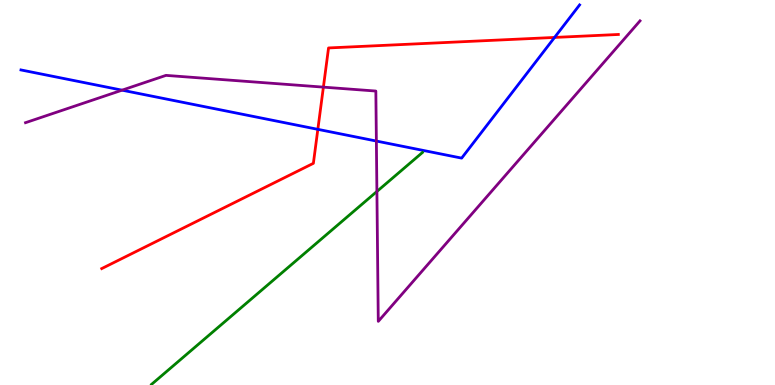[{'lines': ['blue', 'red'], 'intersections': [{'x': 4.1, 'y': 6.64}, {'x': 7.16, 'y': 9.03}]}, {'lines': ['green', 'red'], 'intersections': []}, {'lines': ['purple', 'red'], 'intersections': [{'x': 4.17, 'y': 7.74}]}, {'lines': ['blue', 'green'], 'intersections': []}, {'lines': ['blue', 'purple'], 'intersections': [{'x': 1.57, 'y': 7.66}, {'x': 4.86, 'y': 6.34}]}, {'lines': ['green', 'purple'], 'intersections': [{'x': 4.86, 'y': 5.03}]}]